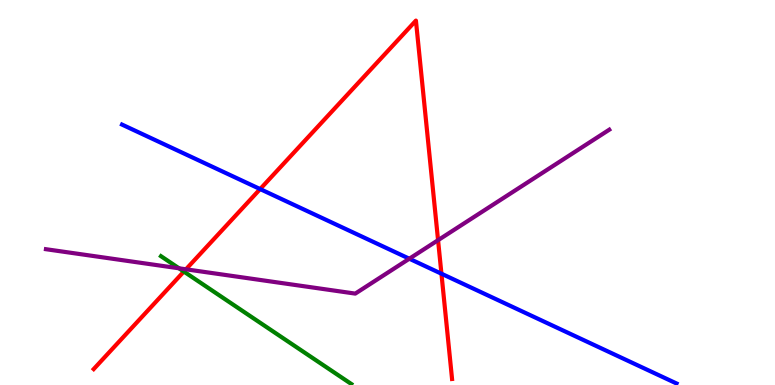[{'lines': ['blue', 'red'], 'intersections': [{'x': 3.36, 'y': 5.09}, {'x': 5.7, 'y': 2.89}]}, {'lines': ['green', 'red'], 'intersections': [{'x': 2.37, 'y': 2.95}]}, {'lines': ['purple', 'red'], 'intersections': [{'x': 2.4, 'y': 3.01}, {'x': 5.65, 'y': 3.76}]}, {'lines': ['blue', 'green'], 'intersections': []}, {'lines': ['blue', 'purple'], 'intersections': [{'x': 5.28, 'y': 3.28}]}, {'lines': ['green', 'purple'], 'intersections': [{'x': 2.31, 'y': 3.03}]}]